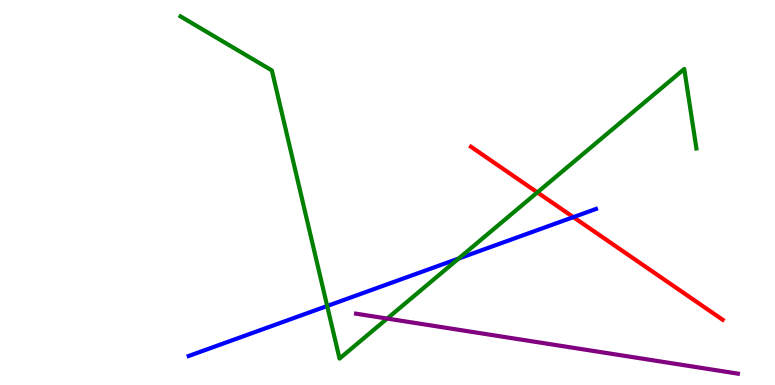[{'lines': ['blue', 'red'], 'intersections': [{'x': 7.4, 'y': 4.36}]}, {'lines': ['green', 'red'], 'intersections': [{'x': 6.93, 'y': 5.0}]}, {'lines': ['purple', 'red'], 'intersections': []}, {'lines': ['blue', 'green'], 'intersections': [{'x': 4.22, 'y': 2.05}, {'x': 5.92, 'y': 3.28}]}, {'lines': ['blue', 'purple'], 'intersections': []}, {'lines': ['green', 'purple'], 'intersections': [{'x': 5.0, 'y': 1.73}]}]